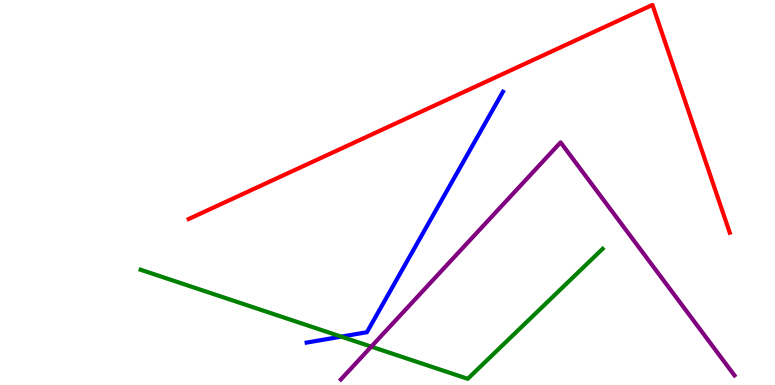[{'lines': ['blue', 'red'], 'intersections': []}, {'lines': ['green', 'red'], 'intersections': []}, {'lines': ['purple', 'red'], 'intersections': []}, {'lines': ['blue', 'green'], 'intersections': [{'x': 4.4, 'y': 1.26}]}, {'lines': ['blue', 'purple'], 'intersections': []}, {'lines': ['green', 'purple'], 'intersections': [{'x': 4.79, 'y': 0.996}]}]